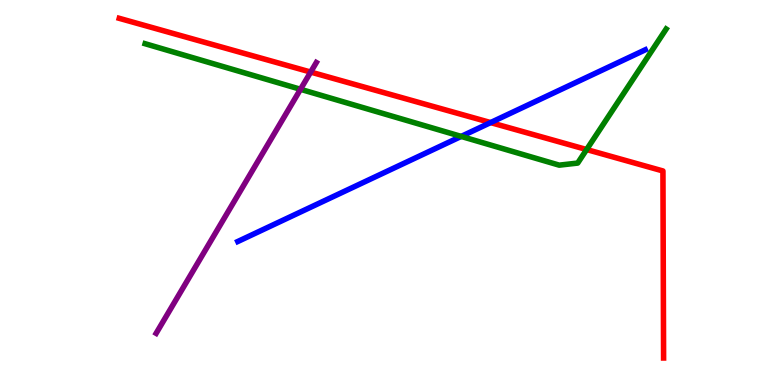[{'lines': ['blue', 'red'], 'intersections': [{'x': 6.33, 'y': 6.82}]}, {'lines': ['green', 'red'], 'intersections': [{'x': 7.57, 'y': 6.12}]}, {'lines': ['purple', 'red'], 'intersections': [{'x': 4.01, 'y': 8.13}]}, {'lines': ['blue', 'green'], 'intersections': [{'x': 5.95, 'y': 6.46}]}, {'lines': ['blue', 'purple'], 'intersections': []}, {'lines': ['green', 'purple'], 'intersections': [{'x': 3.88, 'y': 7.68}]}]